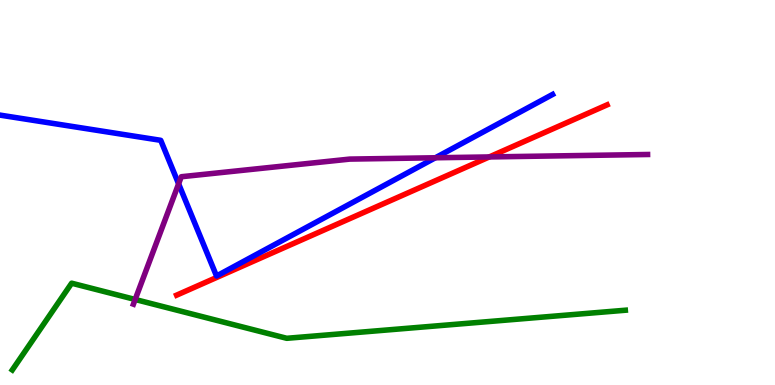[{'lines': ['blue', 'red'], 'intersections': []}, {'lines': ['green', 'red'], 'intersections': []}, {'lines': ['purple', 'red'], 'intersections': [{'x': 6.31, 'y': 5.92}]}, {'lines': ['blue', 'green'], 'intersections': []}, {'lines': ['blue', 'purple'], 'intersections': [{'x': 2.3, 'y': 5.23}, {'x': 5.62, 'y': 5.9}]}, {'lines': ['green', 'purple'], 'intersections': [{'x': 1.74, 'y': 2.22}]}]